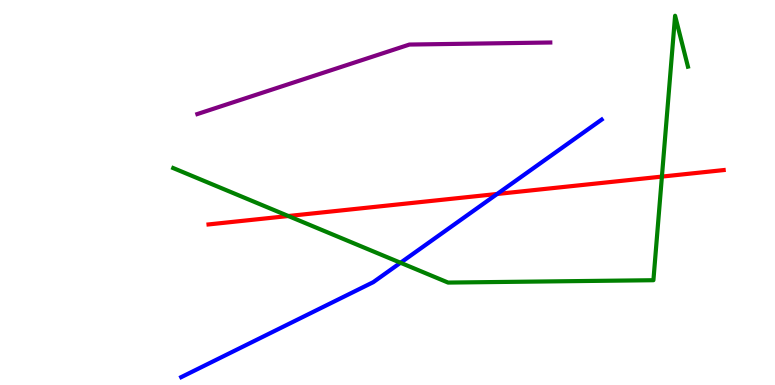[{'lines': ['blue', 'red'], 'intersections': [{'x': 6.41, 'y': 4.96}]}, {'lines': ['green', 'red'], 'intersections': [{'x': 3.72, 'y': 4.39}, {'x': 8.54, 'y': 5.41}]}, {'lines': ['purple', 'red'], 'intersections': []}, {'lines': ['blue', 'green'], 'intersections': [{'x': 5.17, 'y': 3.18}]}, {'lines': ['blue', 'purple'], 'intersections': []}, {'lines': ['green', 'purple'], 'intersections': []}]